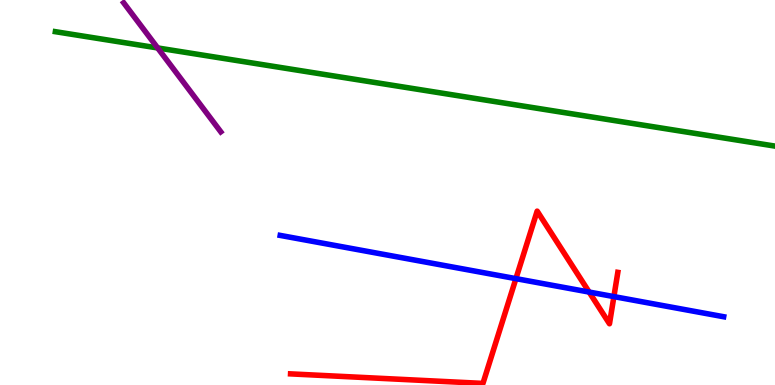[{'lines': ['blue', 'red'], 'intersections': [{'x': 6.66, 'y': 2.76}, {'x': 7.6, 'y': 2.41}, {'x': 7.92, 'y': 2.3}]}, {'lines': ['green', 'red'], 'intersections': []}, {'lines': ['purple', 'red'], 'intersections': []}, {'lines': ['blue', 'green'], 'intersections': []}, {'lines': ['blue', 'purple'], 'intersections': []}, {'lines': ['green', 'purple'], 'intersections': [{'x': 2.03, 'y': 8.75}]}]